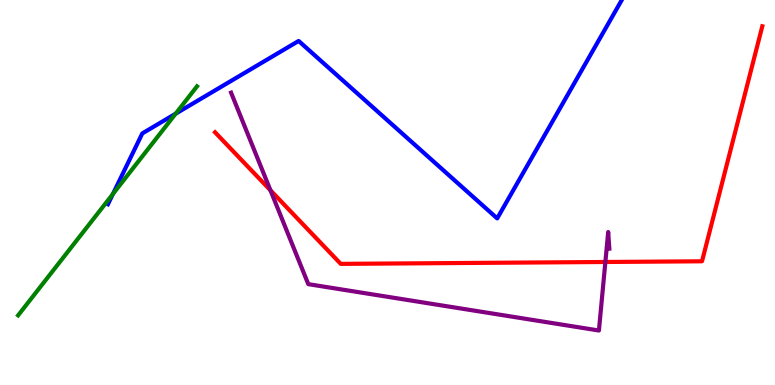[{'lines': ['blue', 'red'], 'intersections': []}, {'lines': ['green', 'red'], 'intersections': []}, {'lines': ['purple', 'red'], 'intersections': [{'x': 3.49, 'y': 5.06}, {'x': 7.81, 'y': 3.2}]}, {'lines': ['blue', 'green'], 'intersections': [{'x': 1.46, 'y': 4.96}, {'x': 2.27, 'y': 7.05}]}, {'lines': ['blue', 'purple'], 'intersections': []}, {'lines': ['green', 'purple'], 'intersections': []}]